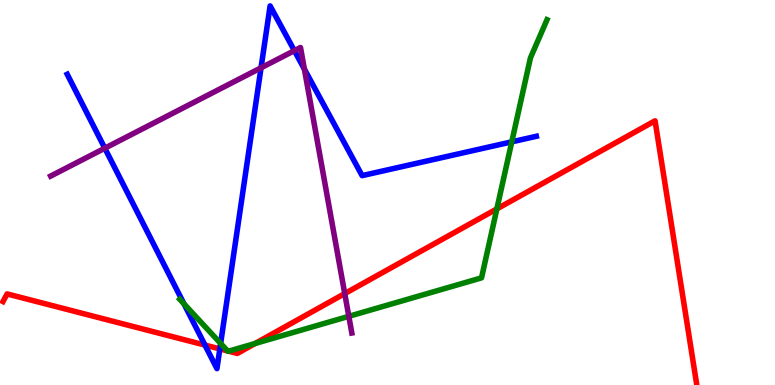[{'lines': ['blue', 'red'], 'intersections': [{'x': 2.64, 'y': 1.04}, {'x': 2.84, 'y': 0.937}]}, {'lines': ['green', 'red'], 'intersections': [{'x': 2.94, 'y': 0.885}, {'x': 2.95, 'y': 0.879}, {'x': 3.29, 'y': 1.08}, {'x': 6.41, 'y': 4.57}]}, {'lines': ['purple', 'red'], 'intersections': [{'x': 4.45, 'y': 2.37}]}, {'lines': ['blue', 'green'], 'intersections': [{'x': 2.37, 'y': 2.11}, {'x': 2.85, 'y': 1.08}, {'x': 6.6, 'y': 6.32}]}, {'lines': ['blue', 'purple'], 'intersections': [{'x': 1.35, 'y': 6.15}, {'x': 3.37, 'y': 8.24}, {'x': 3.8, 'y': 8.68}, {'x': 3.93, 'y': 8.2}]}, {'lines': ['green', 'purple'], 'intersections': [{'x': 4.5, 'y': 1.78}]}]